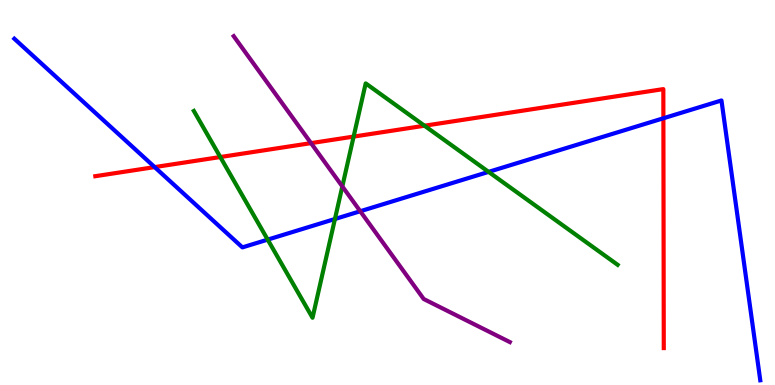[{'lines': ['blue', 'red'], 'intersections': [{'x': 2.0, 'y': 5.66}, {'x': 8.56, 'y': 6.93}]}, {'lines': ['green', 'red'], 'intersections': [{'x': 2.84, 'y': 5.92}, {'x': 4.56, 'y': 6.45}, {'x': 5.48, 'y': 6.73}]}, {'lines': ['purple', 'red'], 'intersections': [{'x': 4.01, 'y': 6.28}]}, {'lines': ['blue', 'green'], 'intersections': [{'x': 3.45, 'y': 3.78}, {'x': 4.32, 'y': 4.31}, {'x': 6.3, 'y': 5.54}]}, {'lines': ['blue', 'purple'], 'intersections': [{'x': 4.65, 'y': 4.51}]}, {'lines': ['green', 'purple'], 'intersections': [{'x': 4.42, 'y': 5.16}]}]